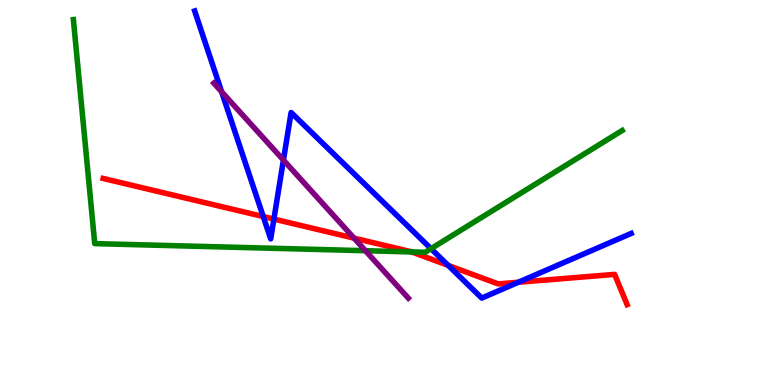[{'lines': ['blue', 'red'], 'intersections': [{'x': 3.4, 'y': 4.38}, {'x': 3.53, 'y': 4.31}, {'x': 5.78, 'y': 3.11}, {'x': 6.69, 'y': 2.67}]}, {'lines': ['green', 'red'], 'intersections': [{'x': 5.31, 'y': 3.46}]}, {'lines': ['purple', 'red'], 'intersections': [{'x': 4.57, 'y': 3.81}]}, {'lines': ['blue', 'green'], 'intersections': [{'x': 5.56, 'y': 3.54}]}, {'lines': ['blue', 'purple'], 'intersections': [{'x': 2.86, 'y': 7.62}, {'x': 3.66, 'y': 5.84}]}, {'lines': ['green', 'purple'], 'intersections': [{'x': 4.72, 'y': 3.49}]}]